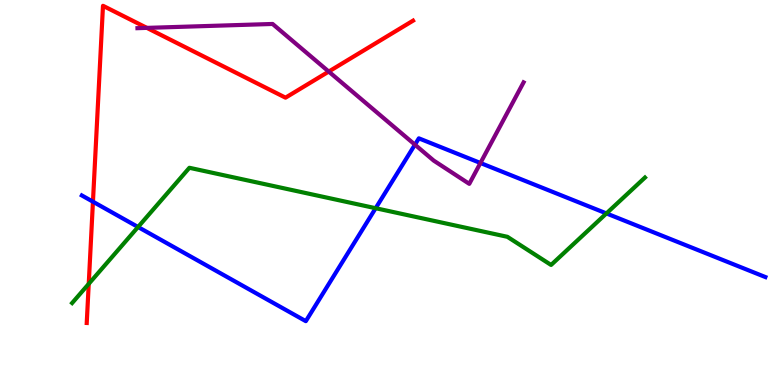[{'lines': ['blue', 'red'], 'intersections': [{'x': 1.2, 'y': 4.76}]}, {'lines': ['green', 'red'], 'intersections': [{'x': 1.14, 'y': 2.63}]}, {'lines': ['purple', 'red'], 'intersections': [{'x': 1.9, 'y': 9.28}, {'x': 4.24, 'y': 8.14}]}, {'lines': ['blue', 'green'], 'intersections': [{'x': 1.78, 'y': 4.1}, {'x': 4.85, 'y': 4.59}, {'x': 7.82, 'y': 4.46}]}, {'lines': ['blue', 'purple'], 'intersections': [{'x': 5.35, 'y': 6.24}, {'x': 6.2, 'y': 5.77}]}, {'lines': ['green', 'purple'], 'intersections': []}]